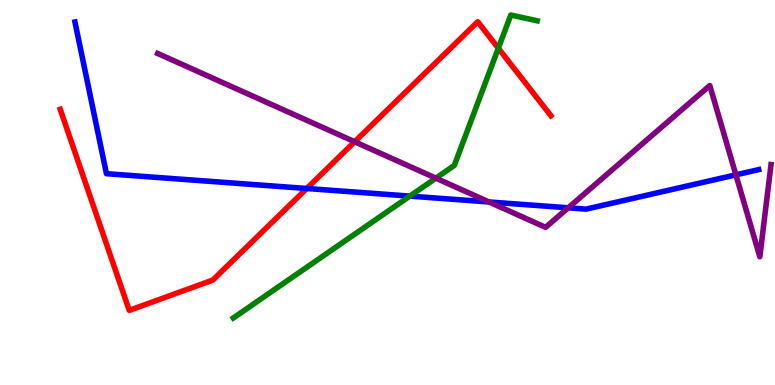[{'lines': ['blue', 'red'], 'intersections': [{'x': 3.96, 'y': 5.1}]}, {'lines': ['green', 'red'], 'intersections': [{'x': 6.43, 'y': 8.75}]}, {'lines': ['purple', 'red'], 'intersections': [{'x': 4.58, 'y': 6.32}]}, {'lines': ['blue', 'green'], 'intersections': [{'x': 5.29, 'y': 4.91}]}, {'lines': ['blue', 'purple'], 'intersections': [{'x': 6.31, 'y': 4.75}, {'x': 7.33, 'y': 4.6}, {'x': 9.5, 'y': 5.46}]}, {'lines': ['green', 'purple'], 'intersections': [{'x': 5.62, 'y': 5.37}]}]